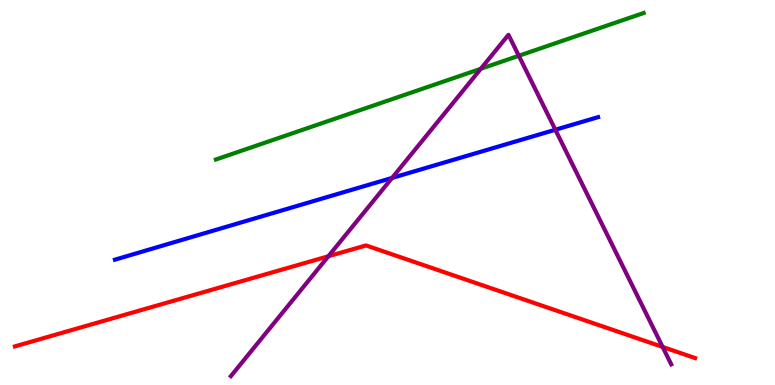[{'lines': ['blue', 'red'], 'intersections': []}, {'lines': ['green', 'red'], 'intersections': []}, {'lines': ['purple', 'red'], 'intersections': [{'x': 4.24, 'y': 3.34}, {'x': 8.55, 'y': 0.988}]}, {'lines': ['blue', 'green'], 'intersections': []}, {'lines': ['blue', 'purple'], 'intersections': [{'x': 5.06, 'y': 5.38}, {'x': 7.17, 'y': 6.63}]}, {'lines': ['green', 'purple'], 'intersections': [{'x': 6.2, 'y': 8.21}, {'x': 6.69, 'y': 8.55}]}]